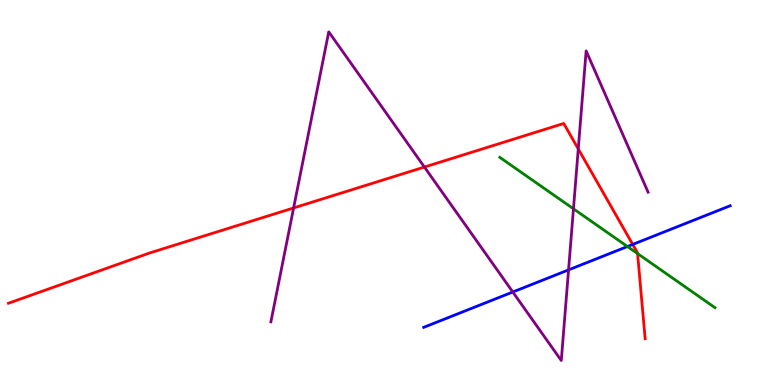[{'lines': ['blue', 'red'], 'intersections': [{'x': 8.16, 'y': 3.65}]}, {'lines': ['green', 'red'], 'intersections': [{'x': 8.23, 'y': 3.41}]}, {'lines': ['purple', 'red'], 'intersections': [{'x': 3.79, 'y': 4.6}, {'x': 5.48, 'y': 5.66}, {'x': 7.46, 'y': 6.13}]}, {'lines': ['blue', 'green'], 'intersections': [{'x': 8.1, 'y': 3.6}]}, {'lines': ['blue', 'purple'], 'intersections': [{'x': 6.62, 'y': 2.42}, {'x': 7.34, 'y': 2.99}]}, {'lines': ['green', 'purple'], 'intersections': [{'x': 7.4, 'y': 4.58}]}]